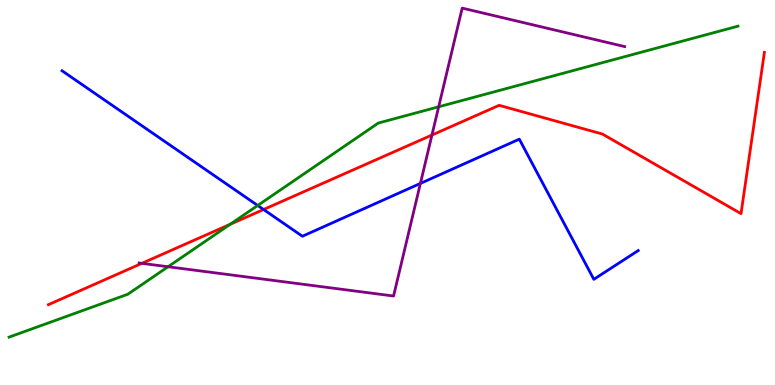[{'lines': ['blue', 'red'], 'intersections': [{'x': 3.4, 'y': 4.56}]}, {'lines': ['green', 'red'], 'intersections': [{'x': 2.97, 'y': 4.17}]}, {'lines': ['purple', 'red'], 'intersections': [{'x': 1.83, 'y': 3.16}, {'x': 5.57, 'y': 6.49}]}, {'lines': ['blue', 'green'], 'intersections': [{'x': 3.33, 'y': 4.66}]}, {'lines': ['blue', 'purple'], 'intersections': [{'x': 5.42, 'y': 5.24}]}, {'lines': ['green', 'purple'], 'intersections': [{'x': 2.17, 'y': 3.07}, {'x': 5.66, 'y': 7.23}]}]